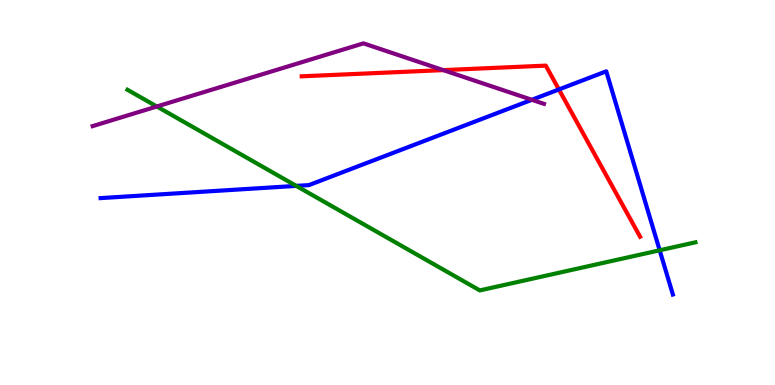[{'lines': ['blue', 'red'], 'intersections': [{'x': 7.21, 'y': 7.68}]}, {'lines': ['green', 'red'], 'intersections': []}, {'lines': ['purple', 'red'], 'intersections': [{'x': 5.72, 'y': 8.18}]}, {'lines': ['blue', 'green'], 'intersections': [{'x': 3.82, 'y': 5.17}, {'x': 8.51, 'y': 3.5}]}, {'lines': ['blue', 'purple'], 'intersections': [{'x': 6.86, 'y': 7.41}]}, {'lines': ['green', 'purple'], 'intersections': [{'x': 2.02, 'y': 7.23}]}]